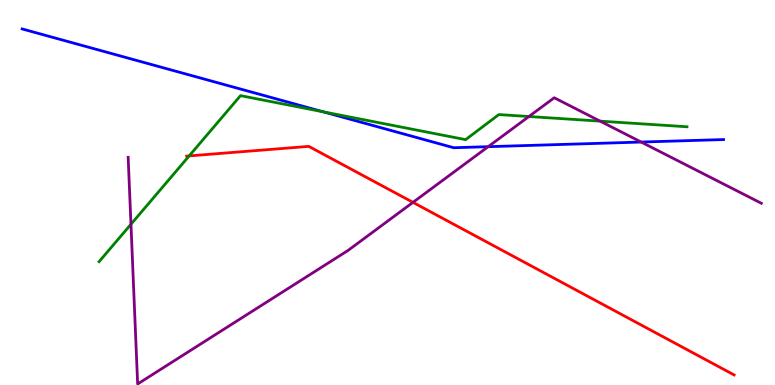[{'lines': ['blue', 'red'], 'intersections': []}, {'lines': ['green', 'red'], 'intersections': [{'x': 2.44, 'y': 5.95}]}, {'lines': ['purple', 'red'], 'intersections': [{'x': 5.33, 'y': 4.74}]}, {'lines': ['blue', 'green'], 'intersections': [{'x': 4.17, 'y': 7.1}]}, {'lines': ['blue', 'purple'], 'intersections': [{'x': 6.3, 'y': 6.19}, {'x': 8.27, 'y': 6.31}]}, {'lines': ['green', 'purple'], 'intersections': [{'x': 1.69, 'y': 4.18}, {'x': 6.82, 'y': 6.97}, {'x': 7.74, 'y': 6.85}]}]